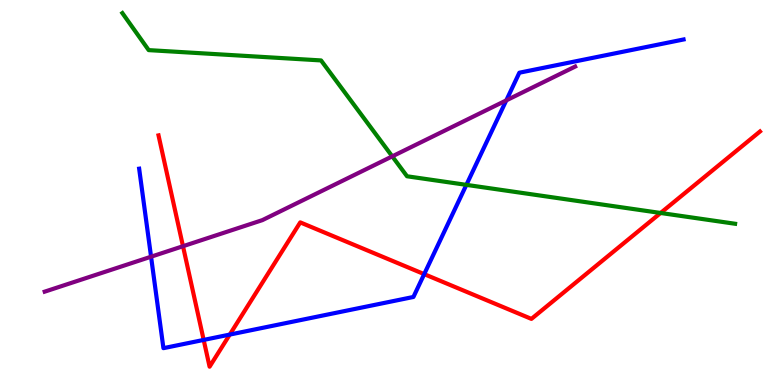[{'lines': ['blue', 'red'], 'intersections': [{'x': 2.63, 'y': 1.17}, {'x': 2.96, 'y': 1.31}, {'x': 5.47, 'y': 2.88}]}, {'lines': ['green', 'red'], 'intersections': [{'x': 8.52, 'y': 4.47}]}, {'lines': ['purple', 'red'], 'intersections': [{'x': 2.36, 'y': 3.6}]}, {'lines': ['blue', 'green'], 'intersections': [{'x': 6.02, 'y': 5.2}]}, {'lines': ['blue', 'purple'], 'intersections': [{'x': 1.95, 'y': 3.33}, {'x': 6.53, 'y': 7.39}]}, {'lines': ['green', 'purple'], 'intersections': [{'x': 5.06, 'y': 5.94}]}]